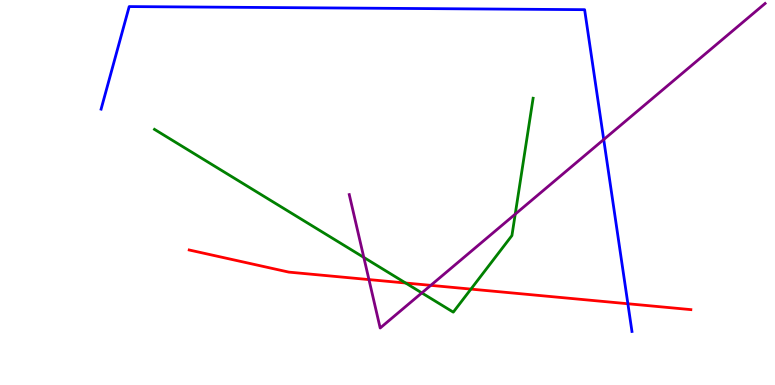[{'lines': ['blue', 'red'], 'intersections': [{'x': 8.1, 'y': 2.11}]}, {'lines': ['green', 'red'], 'intersections': [{'x': 5.23, 'y': 2.65}, {'x': 6.08, 'y': 2.49}]}, {'lines': ['purple', 'red'], 'intersections': [{'x': 4.76, 'y': 2.74}, {'x': 5.56, 'y': 2.59}]}, {'lines': ['blue', 'green'], 'intersections': []}, {'lines': ['blue', 'purple'], 'intersections': [{'x': 7.79, 'y': 6.38}]}, {'lines': ['green', 'purple'], 'intersections': [{'x': 4.69, 'y': 3.31}, {'x': 5.44, 'y': 2.39}, {'x': 6.65, 'y': 4.44}]}]